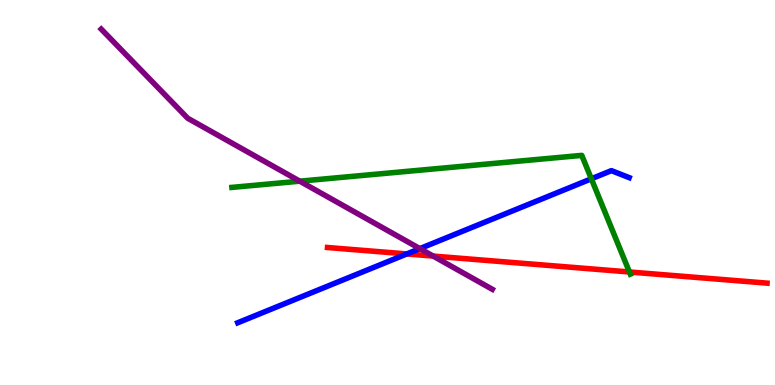[{'lines': ['blue', 'red'], 'intersections': [{'x': 5.25, 'y': 3.4}]}, {'lines': ['green', 'red'], 'intersections': [{'x': 8.12, 'y': 2.94}]}, {'lines': ['purple', 'red'], 'intersections': [{'x': 5.59, 'y': 3.35}]}, {'lines': ['blue', 'green'], 'intersections': [{'x': 7.63, 'y': 5.36}]}, {'lines': ['blue', 'purple'], 'intersections': [{'x': 5.42, 'y': 3.54}]}, {'lines': ['green', 'purple'], 'intersections': [{'x': 3.87, 'y': 5.29}]}]